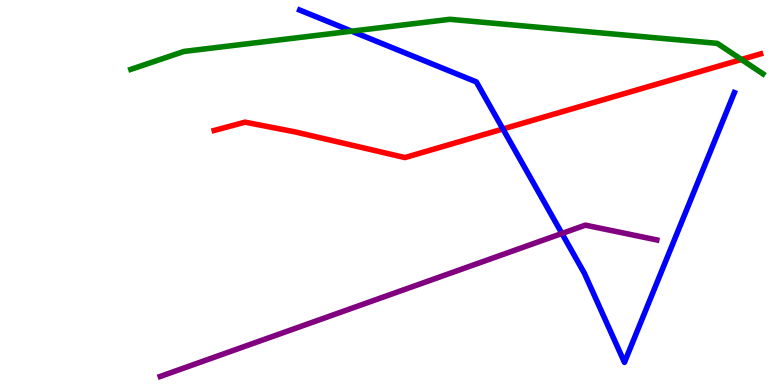[{'lines': ['blue', 'red'], 'intersections': [{'x': 6.49, 'y': 6.65}]}, {'lines': ['green', 'red'], 'intersections': [{'x': 9.57, 'y': 8.45}]}, {'lines': ['purple', 'red'], 'intersections': []}, {'lines': ['blue', 'green'], 'intersections': [{'x': 4.54, 'y': 9.19}]}, {'lines': ['blue', 'purple'], 'intersections': [{'x': 7.25, 'y': 3.94}]}, {'lines': ['green', 'purple'], 'intersections': []}]